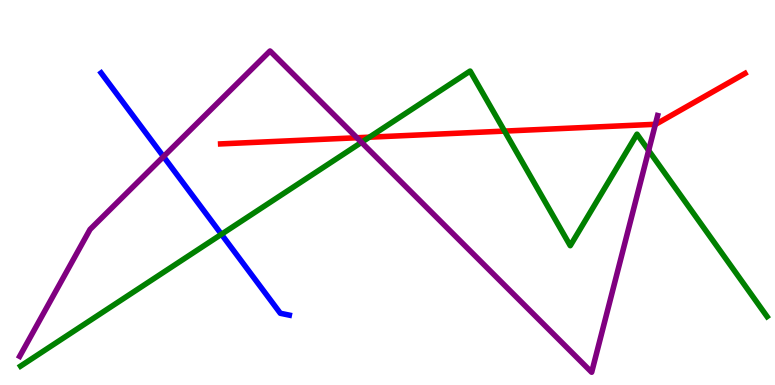[{'lines': ['blue', 'red'], 'intersections': []}, {'lines': ['green', 'red'], 'intersections': [{'x': 4.77, 'y': 6.44}, {'x': 6.51, 'y': 6.59}]}, {'lines': ['purple', 'red'], 'intersections': [{'x': 4.61, 'y': 6.42}, {'x': 8.46, 'y': 6.77}]}, {'lines': ['blue', 'green'], 'intersections': [{'x': 2.86, 'y': 3.91}]}, {'lines': ['blue', 'purple'], 'intersections': [{'x': 2.11, 'y': 5.93}]}, {'lines': ['green', 'purple'], 'intersections': [{'x': 4.66, 'y': 6.3}, {'x': 8.37, 'y': 6.09}]}]